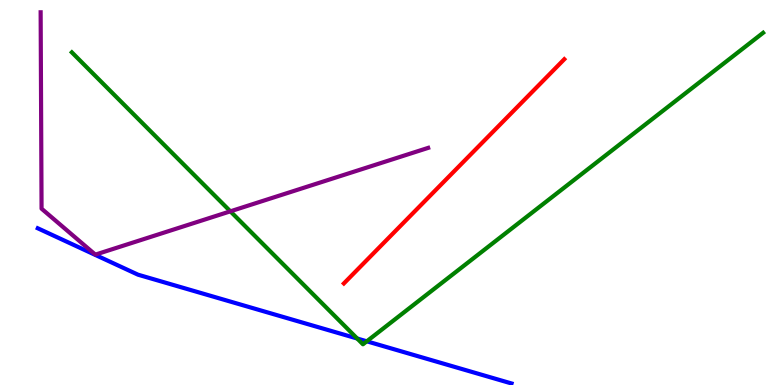[{'lines': ['blue', 'red'], 'intersections': []}, {'lines': ['green', 'red'], 'intersections': []}, {'lines': ['purple', 'red'], 'intersections': []}, {'lines': ['blue', 'green'], 'intersections': [{'x': 4.61, 'y': 1.21}, {'x': 4.73, 'y': 1.13}]}, {'lines': ['blue', 'purple'], 'intersections': []}, {'lines': ['green', 'purple'], 'intersections': [{'x': 2.97, 'y': 4.51}]}]